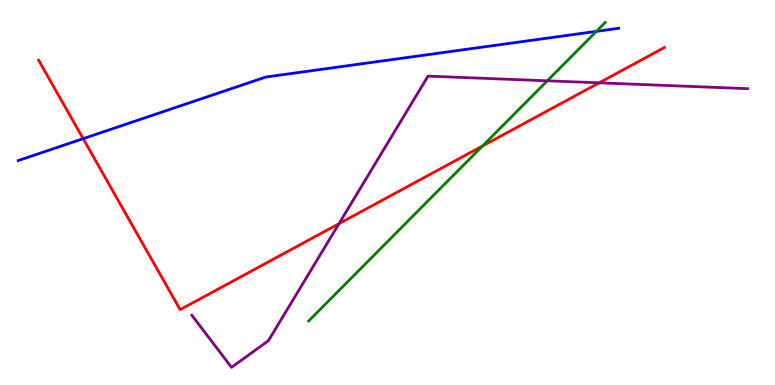[{'lines': ['blue', 'red'], 'intersections': [{'x': 1.07, 'y': 6.4}]}, {'lines': ['green', 'red'], 'intersections': [{'x': 6.23, 'y': 6.21}]}, {'lines': ['purple', 'red'], 'intersections': [{'x': 4.37, 'y': 4.19}, {'x': 7.73, 'y': 7.85}]}, {'lines': ['blue', 'green'], 'intersections': [{'x': 7.7, 'y': 9.19}]}, {'lines': ['blue', 'purple'], 'intersections': []}, {'lines': ['green', 'purple'], 'intersections': [{'x': 7.06, 'y': 7.9}]}]